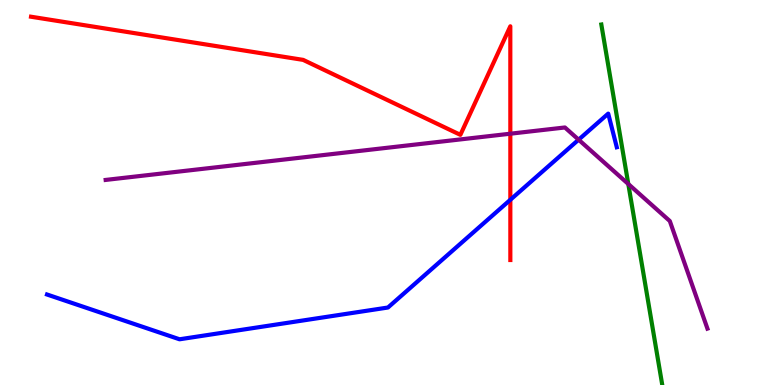[{'lines': ['blue', 'red'], 'intersections': [{'x': 6.59, 'y': 4.81}]}, {'lines': ['green', 'red'], 'intersections': []}, {'lines': ['purple', 'red'], 'intersections': [{'x': 6.58, 'y': 6.53}]}, {'lines': ['blue', 'green'], 'intersections': []}, {'lines': ['blue', 'purple'], 'intersections': [{'x': 7.47, 'y': 6.37}]}, {'lines': ['green', 'purple'], 'intersections': [{'x': 8.11, 'y': 5.22}]}]